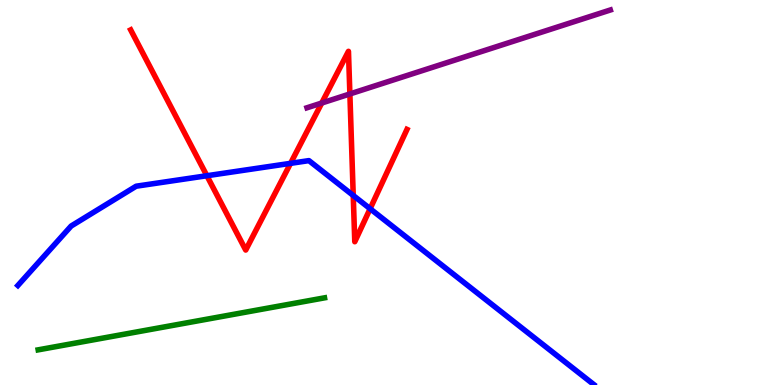[{'lines': ['blue', 'red'], 'intersections': [{'x': 2.67, 'y': 5.44}, {'x': 3.75, 'y': 5.76}, {'x': 4.56, 'y': 4.92}, {'x': 4.78, 'y': 4.58}]}, {'lines': ['green', 'red'], 'intersections': []}, {'lines': ['purple', 'red'], 'intersections': [{'x': 4.15, 'y': 7.32}, {'x': 4.51, 'y': 7.56}]}, {'lines': ['blue', 'green'], 'intersections': []}, {'lines': ['blue', 'purple'], 'intersections': []}, {'lines': ['green', 'purple'], 'intersections': []}]